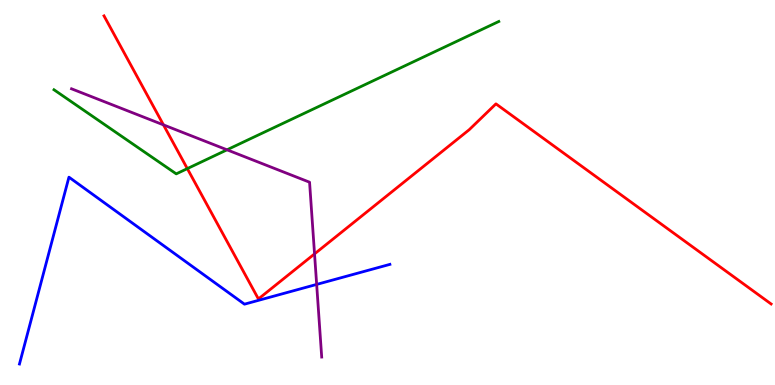[{'lines': ['blue', 'red'], 'intersections': []}, {'lines': ['green', 'red'], 'intersections': [{'x': 2.42, 'y': 5.62}]}, {'lines': ['purple', 'red'], 'intersections': [{'x': 2.11, 'y': 6.76}, {'x': 4.06, 'y': 3.41}]}, {'lines': ['blue', 'green'], 'intersections': []}, {'lines': ['blue', 'purple'], 'intersections': [{'x': 4.09, 'y': 2.61}]}, {'lines': ['green', 'purple'], 'intersections': [{'x': 2.93, 'y': 6.11}]}]